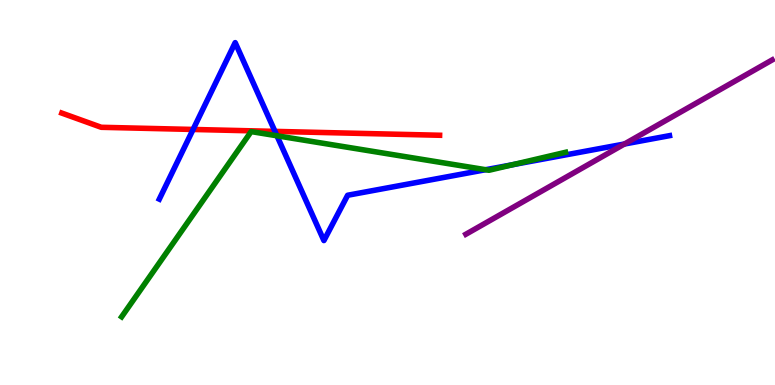[{'lines': ['blue', 'red'], 'intersections': [{'x': 2.49, 'y': 6.64}, {'x': 3.55, 'y': 6.59}]}, {'lines': ['green', 'red'], 'intersections': []}, {'lines': ['purple', 'red'], 'intersections': []}, {'lines': ['blue', 'green'], 'intersections': [{'x': 3.57, 'y': 6.47}, {'x': 6.27, 'y': 5.59}, {'x': 6.62, 'y': 5.72}]}, {'lines': ['blue', 'purple'], 'intersections': [{'x': 8.06, 'y': 6.26}]}, {'lines': ['green', 'purple'], 'intersections': []}]